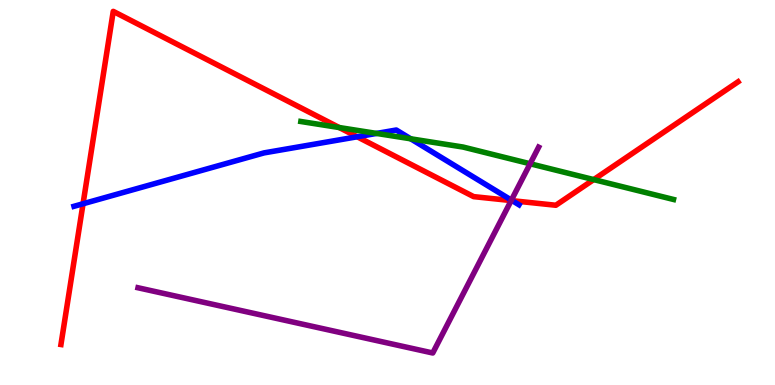[{'lines': ['blue', 'red'], 'intersections': [{'x': 1.07, 'y': 4.71}, {'x': 4.61, 'y': 6.45}, {'x': 6.61, 'y': 4.79}]}, {'lines': ['green', 'red'], 'intersections': [{'x': 4.38, 'y': 6.69}, {'x': 7.66, 'y': 5.34}]}, {'lines': ['purple', 'red'], 'intersections': [{'x': 6.6, 'y': 4.79}]}, {'lines': ['blue', 'green'], 'intersections': [{'x': 4.86, 'y': 6.53}, {'x': 5.3, 'y': 6.39}]}, {'lines': ['blue', 'purple'], 'intersections': [{'x': 6.6, 'y': 4.8}]}, {'lines': ['green', 'purple'], 'intersections': [{'x': 6.84, 'y': 5.75}]}]